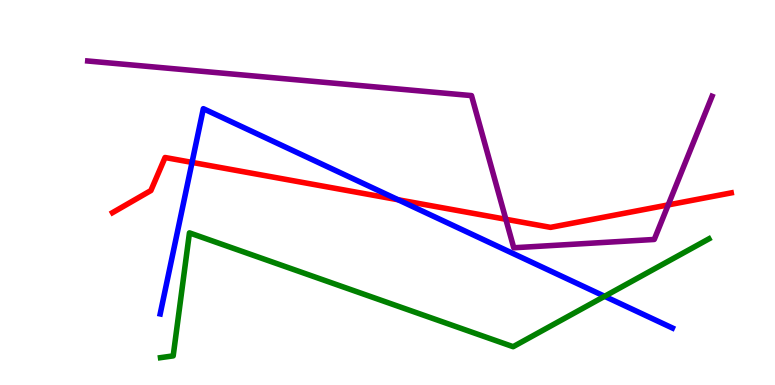[{'lines': ['blue', 'red'], 'intersections': [{'x': 2.48, 'y': 5.78}, {'x': 5.14, 'y': 4.81}]}, {'lines': ['green', 'red'], 'intersections': []}, {'lines': ['purple', 'red'], 'intersections': [{'x': 6.53, 'y': 4.3}, {'x': 8.62, 'y': 4.68}]}, {'lines': ['blue', 'green'], 'intersections': [{'x': 7.8, 'y': 2.3}]}, {'lines': ['blue', 'purple'], 'intersections': []}, {'lines': ['green', 'purple'], 'intersections': []}]